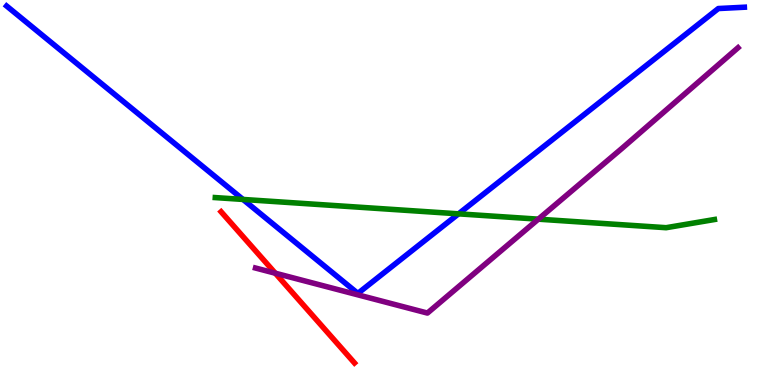[{'lines': ['blue', 'red'], 'intersections': []}, {'lines': ['green', 'red'], 'intersections': []}, {'lines': ['purple', 'red'], 'intersections': [{'x': 3.55, 'y': 2.9}]}, {'lines': ['blue', 'green'], 'intersections': [{'x': 3.14, 'y': 4.82}, {'x': 5.92, 'y': 4.45}]}, {'lines': ['blue', 'purple'], 'intersections': []}, {'lines': ['green', 'purple'], 'intersections': [{'x': 6.95, 'y': 4.31}]}]